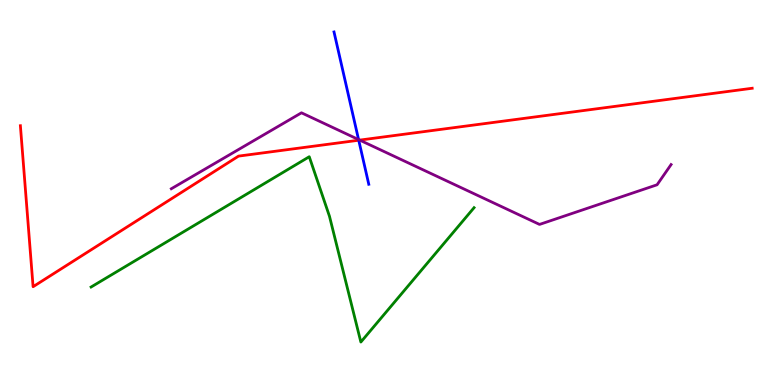[{'lines': ['blue', 'red'], 'intersections': [{'x': 4.63, 'y': 6.36}]}, {'lines': ['green', 'red'], 'intersections': []}, {'lines': ['purple', 'red'], 'intersections': [{'x': 4.64, 'y': 6.36}]}, {'lines': ['blue', 'green'], 'intersections': []}, {'lines': ['blue', 'purple'], 'intersections': [{'x': 4.63, 'y': 6.37}]}, {'lines': ['green', 'purple'], 'intersections': []}]